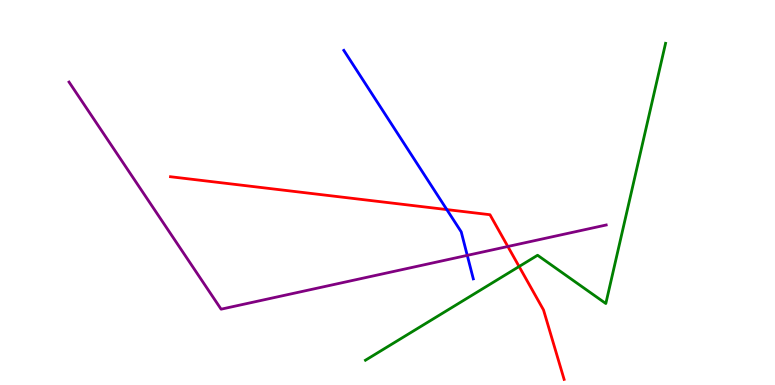[{'lines': ['blue', 'red'], 'intersections': [{'x': 5.77, 'y': 4.56}]}, {'lines': ['green', 'red'], 'intersections': [{'x': 6.7, 'y': 3.08}]}, {'lines': ['purple', 'red'], 'intersections': [{'x': 6.55, 'y': 3.6}]}, {'lines': ['blue', 'green'], 'intersections': []}, {'lines': ['blue', 'purple'], 'intersections': [{'x': 6.03, 'y': 3.37}]}, {'lines': ['green', 'purple'], 'intersections': []}]